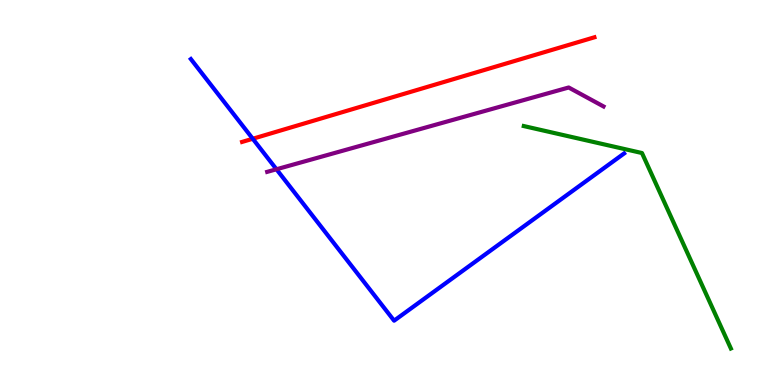[{'lines': ['blue', 'red'], 'intersections': [{'x': 3.26, 'y': 6.4}]}, {'lines': ['green', 'red'], 'intersections': []}, {'lines': ['purple', 'red'], 'intersections': []}, {'lines': ['blue', 'green'], 'intersections': []}, {'lines': ['blue', 'purple'], 'intersections': [{'x': 3.57, 'y': 5.6}]}, {'lines': ['green', 'purple'], 'intersections': []}]